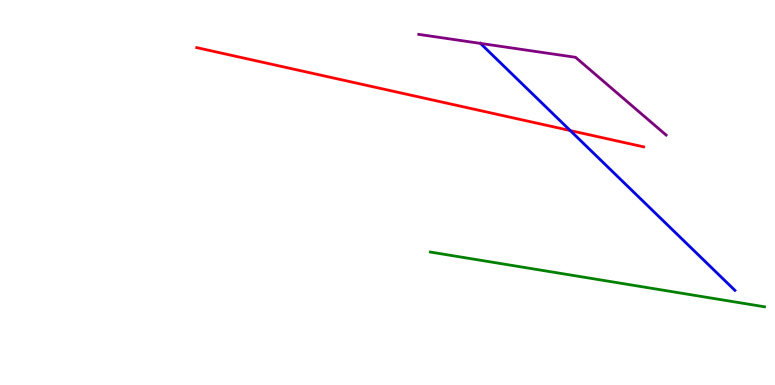[{'lines': ['blue', 'red'], 'intersections': [{'x': 7.36, 'y': 6.61}]}, {'lines': ['green', 'red'], 'intersections': []}, {'lines': ['purple', 'red'], 'intersections': []}, {'lines': ['blue', 'green'], 'intersections': []}, {'lines': ['blue', 'purple'], 'intersections': [{'x': 6.2, 'y': 8.87}]}, {'lines': ['green', 'purple'], 'intersections': []}]